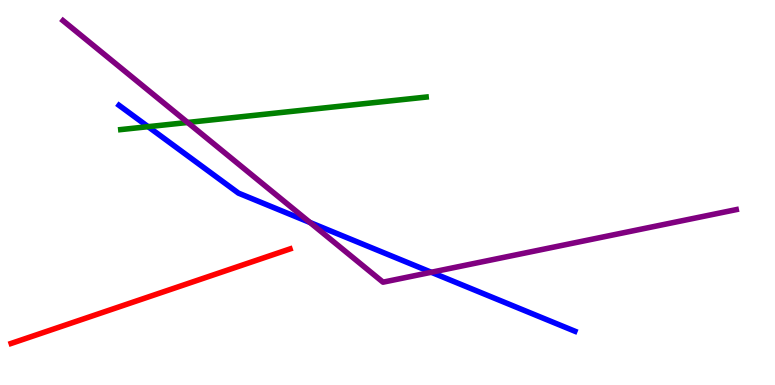[{'lines': ['blue', 'red'], 'intersections': []}, {'lines': ['green', 'red'], 'intersections': []}, {'lines': ['purple', 'red'], 'intersections': []}, {'lines': ['blue', 'green'], 'intersections': [{'x': 1.91, 'y': 6.71}]}, {'lines': ['blue', 'purple'], 'intersections': [{'x': 4.0, 'y': 4.22}, {'x': 5.56, 'y': 2.93}]}, {'lines': ['green', 'purple'], 'intersections': [{'x': 2.42, 'y': 6.82}]}]